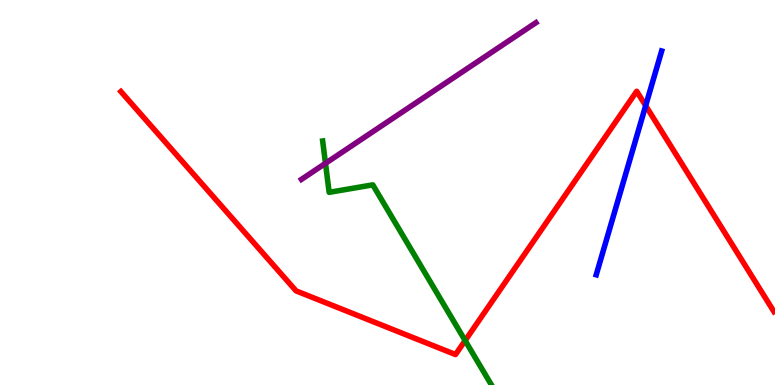[{'lines': ['blue', 'red'], 'intersections': [{'x': 8.33, 'y': 7.26}]}, {'lines': ['green', 'red'], 'intersections': [{'x': 6.0, 'y': 1.15}]}, {'lines': ['purple', 'red'], 'intersections': []}, {'lines': ['blue', 'green'], 'intersections': []}, {'lines': ['blue', 'purple'], 'intersections': []}, {'lines': ['green', 'purple'], 'intersections': [{'x': 4.2, 'y': 5.76}]}]